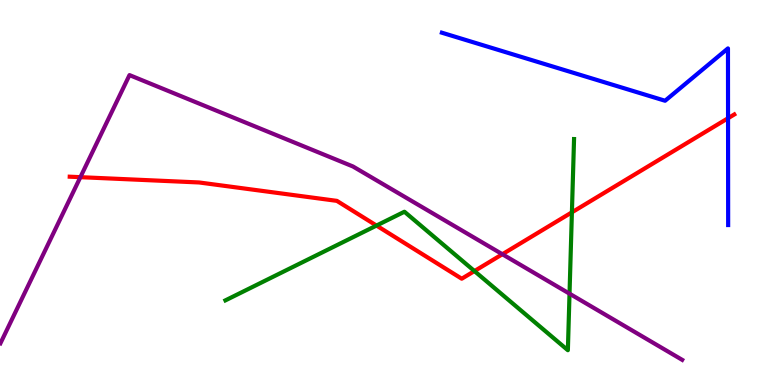[{'lines': ['blue', 'red'], 'intersections': [{'x': 9.39, 'y': 6.93}]}, {'lines': ['green', 'red'], 'intersections': [{'x': 4.86, 'y': 4.14}, {'x': 6.12, 'y': 2.96}, {'x': 7.38, 'y': 4.49}]}, {'lines': ['purple', 'red'], 'intersections': [{'x': 1.04, 'y': 5.4}, {'x': 6.48, 'y': 3.4}]}, {'lines': ['blue', 'green'], 'intersections': []}, {'lines': ['blue', 'purple'], 'intersections': []}, {'lines': ['green', 'purple'], 'intersections': [{'x': 7.35, 'y': 2.37}]}]